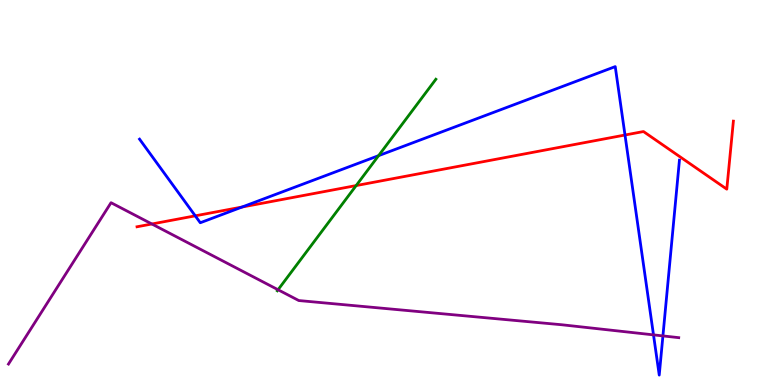[{'lines': ['blue', 'red'], 'intersections': [{'x': 2.52, 'y': 4.39}, {'x': 3.12, 'y': 4.62}, {'x': 8.06, 'y': 6.49}]}, {'lines': ['green', 'red'], 'intersections': [{'x': 4.6, 'y': 5.18}]}, {'lines': ['purple', 'red'], 'intersections': [{'x': 1.96, 'y': 4.18}]}, {'lines': ['blue', 'green'], 'intersections': [{'x': 4.88, 'y': 5.96}]}, {'lines': ['blue', 'purple'], 'intersections': [{'x': 8.43, 'y': 1.3}, {'x': 8.55, 'y': 1.28}]}, {'lines': ['green', 'purple'], 'intersections': [{'x': 3.59, 'y': 2.47}]}]